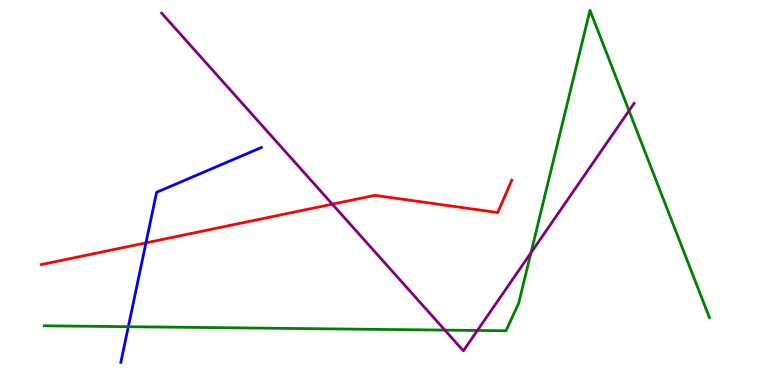[{'lines': ['blue', 'red'], 'intersections': [{'x': 1.88, 'y': 3.69}]}, {'lines': ['green', 'red'], 'intersections': []}, {'lines': ['purple', 'red'], 'intersections': [{'x': 4.29, 'y': 4.7}]}, {'lines': ['blue', 'green'], 'intersections': [{'x': 1.66, 'y': 1.51}]}, {'lines': ['blue', 'purple'], 'intersections': []}, {'lines': ['green', 'purple'], 'intersections': [{'x': 5.74, 'y': 1.43}, {'x': 6.16, 'y': 1.42}, {'x': 6.85, 'y': 3.43}, {'x': 8.12, 'y': 7.12}]}]